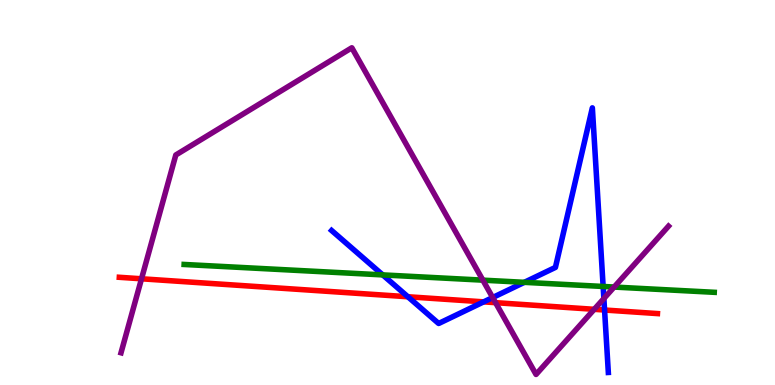[{'lines': ['blue', 'red'], 'intersections': [{'x': 5.26, 'y': 2.29}, {'x': 6.24, 'y': 2.16}, {'x': 7.8, 'y': 1.95}]}, {'lines': ['green', 'red'], 'intersections': []}, {'lines': ['purple', 'red'], 'intersections': [{'x': 1.83, 'y': 2.76}, {'x': 6.39, 'y': 2.14}, {'x': 7.67, 'y': 1.97}]}, {'lines': ['blue', 'green'], 'intersections': [{'x': 4.94, 'y': 2.86}, {'x': 6.77, 'y': 2.67}, {'x': 7.78, 'y': 2.56}]}, {'lines': ['blue', 'purple'], 'intersections': [{'x': 6.36, 'y': 2.27}, {'x': 7.79, 'y': 2.25}]}, {'lines': ['green', 'purple'], 'intersections': [{'x': 6.23, 'y': 2.72}, {'x': 7.92, 'y': 2.54}]}]